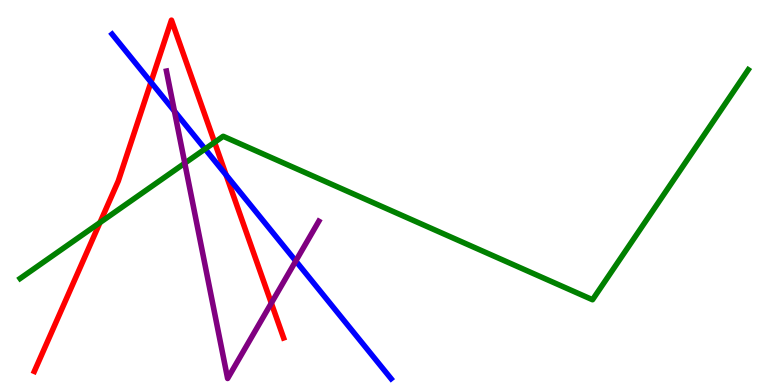[{'lines': ['blue', 'red'], 'intersections': [{'x': 1.95, 'y': 7.87}, {'x': 2.92, 'y': 5.46}]}, {'lines': ['green', 'red'], 'intersections': [{'x': 1.29, 'y': 4.22}, {'x': 2.77, 'y': 6.3}]}, {'lines': ['purple', 'red'], 'intersections': [{'x': 3.5, 'y': 2.13}]}, {'lines': ['blue', 'green'], 'intersections': [{'x': 2.65, 'y': 6.13}]}, {'lines': ['blue', 'purple'], 'intersections': [{'x': 2.25, 'y': 7.11}, {'x': 3.82, 'y': 3.22}]}, {'lines': ['green', 'purple'], 'intersections': [{'x': 2.38, 'y': 5.76}]}]